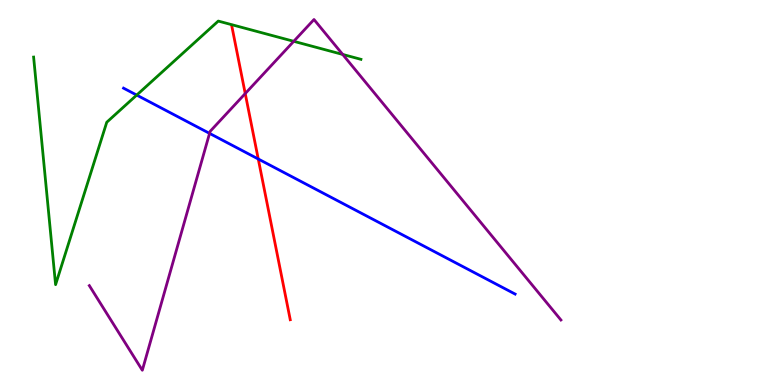[{'lines': ['blue', 'red'], 'intersections': [{'x': 3.33, 'y': 5.87}]}, {'lines': ['green', 'red'], 'intersections': []}, {'lines': ['purple', 'red'], 'intersections': [{'x': 3.16, 'y': 7.57}]}, {'lines': ['blue', 'green'], 'intersections': [{'x': 1.76, 'y': 7.53}]}, {'lines': ['blue', 'purple'], 'intersections': [{'x': 2.7, 'y': 6.54}]}, {'lines': ['green', 'purple'], 'intersections': [{'x': 3.79, 'y': 8.93}, {'x': 4.42, 'y': 8.59}]}]